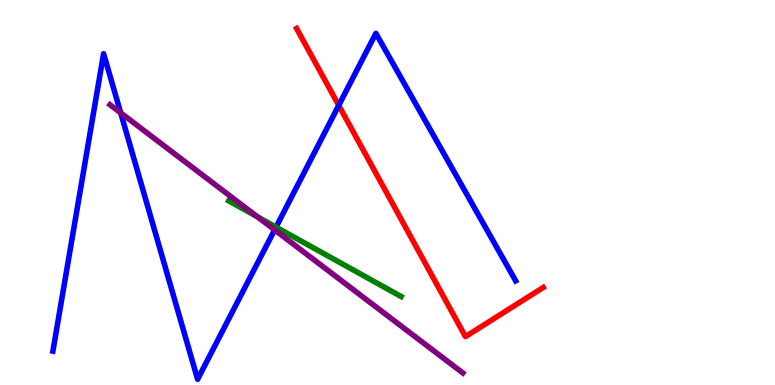[{'lines': ['blue', 'red'], 'intersections': [{'x': 4.37, 'y': 7.26}]}, {'lines': ['green', 'red'], 'intersections': []}, {'lines': ['purple', 'red'], 'intersections': []}, {'lines': ['blue', 'green'], 'intersections': [{'x': 3.56, 'y': 4.1}]}, {'lines': ['blue', 'purple'], 'intersections': [{'x': 1.56, 'y': 7.07}, {'x': 3.54, 'y': 4.03}]}, {'lines': ['green', 'purple'], 'intersections': [{'x': 3.32, 'y': 4.37}]}]